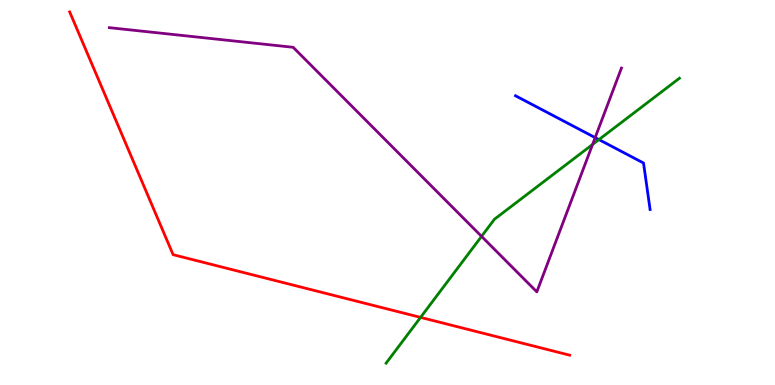[{'lines': ['blue', 'red'], 'intersections': []}, {'lines': ['green', 'red'], 'intersections': [{'x': 5.43, 'y': 1.76}]}, {'lines': ['purple', 'red'], 'intersections': []}, {'lines': ['blue', 'green'], 'intersections': [{'x': 7.73, 'y': 6.37}]}, {'lines': ['blue', 'purple'], 'intersections': [{'x': 7.68, 'y': 6.43}]}, {'lines': ['green', 'purple'], 'intersections': [{'x': 6.21, 'y': 3.86}, {'x': 7.65, 'y': 6.25}]}]